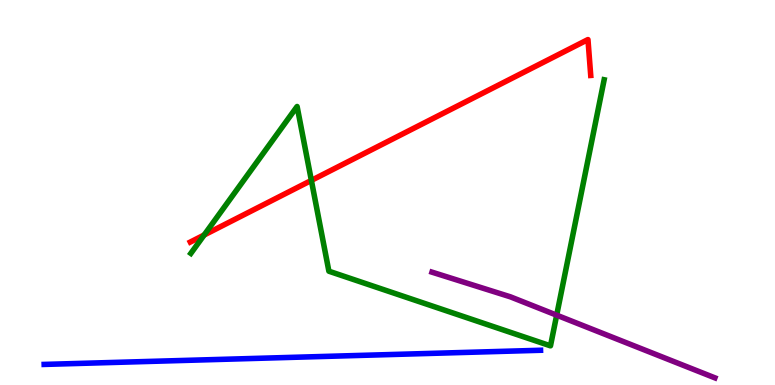[{'lines': ['blue', 'red'], 'intersections': []}, {'lines': ['green', 'red'], 'intersections': [{'x': 2.63, 'y': 3.9}, {'x': 4.02, 'y': 5.31}]}, {'lines': ['purple', 'red'], 'intersections': []}, {'lines': ['blue', 'green'], 'intersections': []}, {'lines': ['blue', 'purple'], 'intersections': []}, {'lines': ['green', 'purple'], 'intersections': [{'x': 7.18, 'y': 1.81}]}]